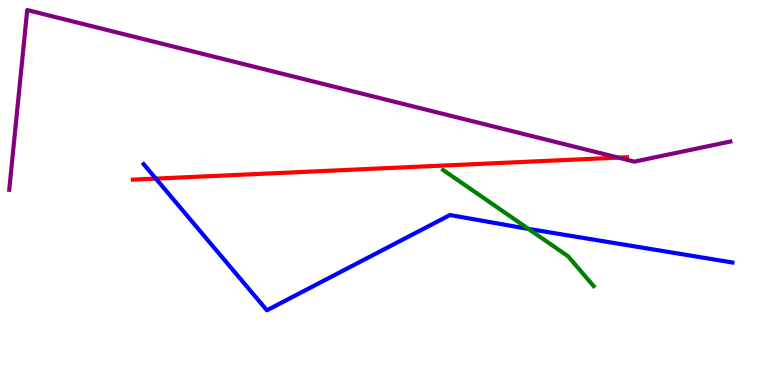[{'lines': ['blue', 'red'], 'intersections': [{'x': 2.01, 'y': 5.36}]}, {'lines': ['green', 'red'], 'intersections': []}, {'lines': ['purple', 'red'], 'intersections': [{'x': 7.98, 'y': 5.91}]}, {'lines': ['blue', 'green'], 'intersections': [{'x': 6.82, 'y': 4.05}]}, {'lines': ['blue', 'purple'], 'intersections': []}, {'lines': ['green', 'purple'], 'intersections': []}]